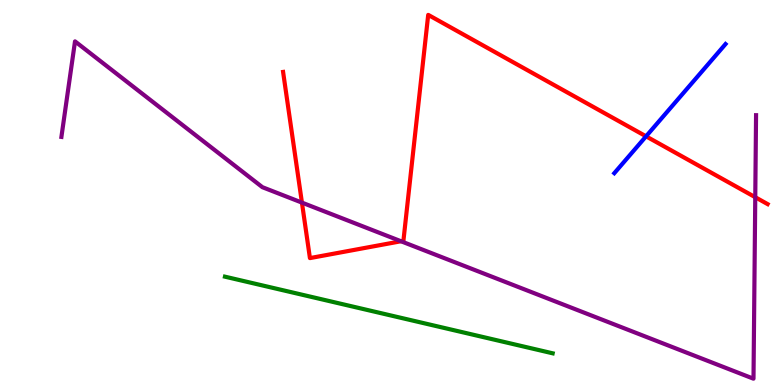[{'lines': ['blue', 'red'], 'intersections': [{'x': 8.34, 'y': 6.46}]}, {'lines': ['green', 'red'], 'intersections': []}, {'lines': ['purple', 'red'], 'intersections': [{'x': 3.9, 'y': 4.74}, {'x': 5.17, 'y': 3.73}, {'x': 9.75, 'y': 4.88}]}, {'lines': ['blue', 'green'], 'intersections': []}, {'lines': ['blue', 'purple'], 'intersections': []}, {'lines': ['green', 'purple'], 'intersections': []}]